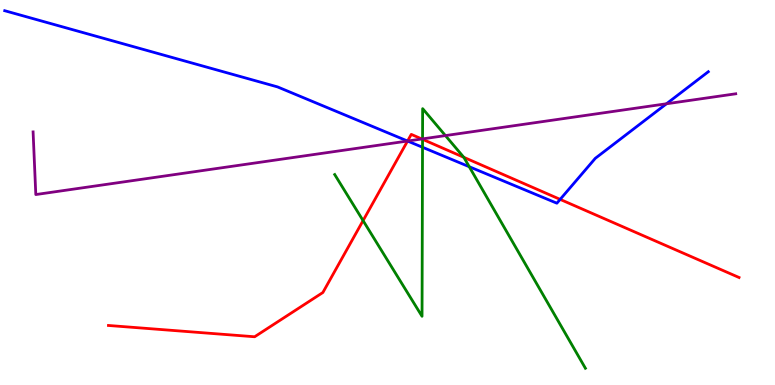[{'lines': ['blue', 'red'], 'intersections': [{'x': 5.26, 'y': 6.34}, {'x': 7.23, 'y': 4.82}]}, {'lines': ['green', 'red'], 'intersections': [{'x': 4.68, 'y': 4.27}, {'x': 5.45, 'y': 6.38}, {'x': 5.98, 'y': 5.91}]}, {'lines': ['purple', 'red'], 'intersections': [{'x': 5.26, 'y': 6.34}, {'x': 5.44, 'y': 6.39}]}, {'lines': ['blue', 'green'], 'intersections': [{'x': 5.45, 'y': 6.17}, {'x': 6.05, 'y': 5.67}]}, {'lines': ['blue', 'purple'], 'intersections': [{'x': 5.26, 'y': 6.34}, {'x': 8.6, 'y': 7.3}]}, {'lines': ['green', 'purple'], 'intersections': [{'x': 5.45, 'y': 6.39}, {'x': 5.75, 'y': 6.48}]}]